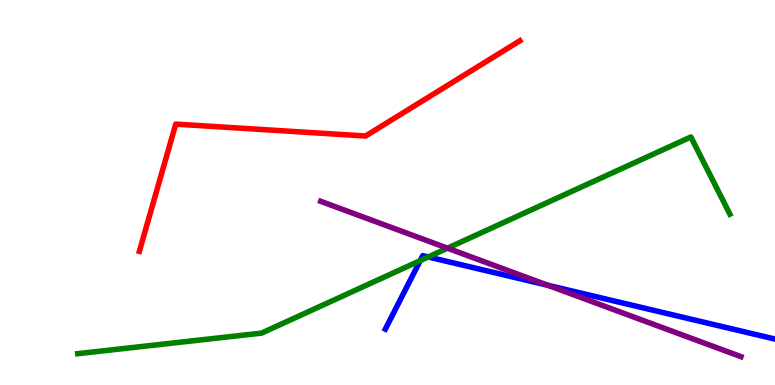[{'lines': ['blue', 'red'], 'intersections': []}, {'lines': ['green', 'red'], 'intersections': []}, {'lines': ['purple', 'red'], 'intersections': []}, {'lines': ['blue', 'green'], 'intersections': [{'x': 5.42, 'y': 3.23}, {'x': 5.53, 'y': 3.33}]}, {'lines': ['blue', 'purple'], 'intersections': [{'x': 7.07, 'y': 2.59}]}, {'lines': ['green', 'purple'], 'intersections': [{'x': 5.77, 'y': 3.55}]}]